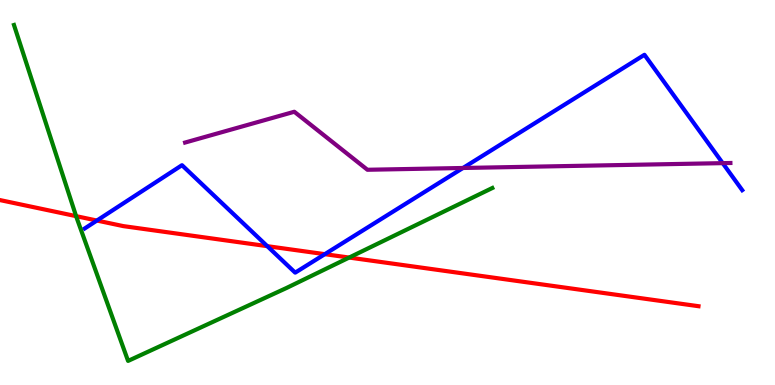[{'lines': ['blue', 'red'], 'intersections': [{'x': 1.25, 'y': 4.27}, {'x': 3.45, 'y': 3.61}, {'x': 4.19, 'y': 3.4}]}, {'lines': ['green', 'red'], 'intersections': [{'x': 0.982, 'y': 4.39}, {'x': 4.51, 'y': 3.31}]}, {'lines': ['purple', 'red'], 'intersections': []}, {'lines': ['blue', 'green'], 'intersections': []}, {'lines': ['blue', 'purple'], 'intersections': [{'x': 5.97, 'y': 5.64}, {'x': 9.33, 'y': 5.76}]}, {'lines': ['green', 'purple'], 'intersections': []}]